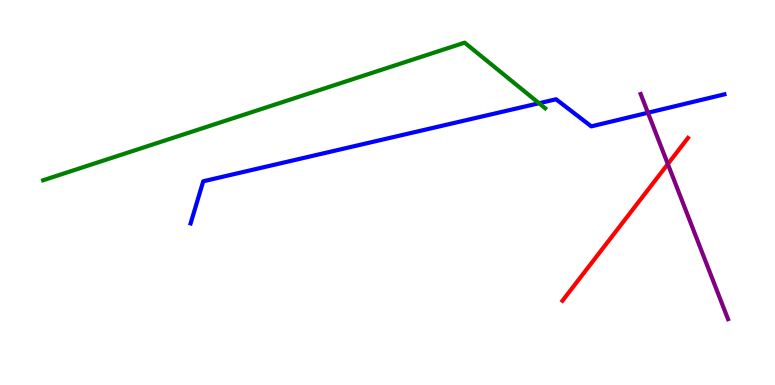[{'lines': ['blue', 'red'], 'intersections': []}, {'lines': ['green', 'red'], 'intersections': []}, {'lines': ['purple', 'red'], 'intersections': [{'x': 8.62, 'y': 5.74}]}, {'lines': ['blue', 'green'], 'intersections': [{'x': 6.96, 'y': 7.32}]}, {'lines': ['blue', 'purple'], 'intersections': [{'x': 8.36, 'y': 7.07}]}, {'lines': ['green', 'purple'], 'intersections': []}]